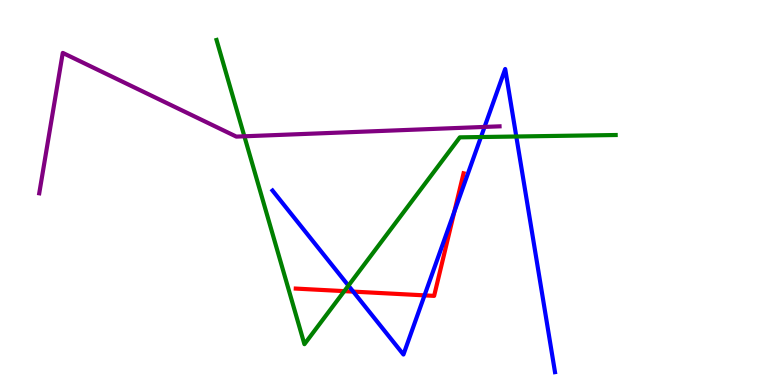[{'lines': ['blue', 'red'], 'intersections': [{'x': 4.56, 'y': 2.43}, {'x': 5.48, 'y': 2.33}, {'x': 5.86, 'y': 4.5}]}, {'lines': ['green', 'red'], 'intersections': [{'x': 4.44, 'y': 2.44}]}, {'lines': ['purple', 'red'], 'intersections': []}, {'lines': ['blue', 'green'], 'intersections': [{'x': 4.5, 'y': 2.58}, {'x': 6.21, 'y': 6.44}, {'x': 6.66, 'y': 6.45}]}, {'lines': ['blue', 'purple'], 'intersections': [{'x': 6.25, 'y': 6.7}]}, {'lines': ['green', 'purple'], 'intersections': [{'x': 3.15, 'y': 6.46}]}]